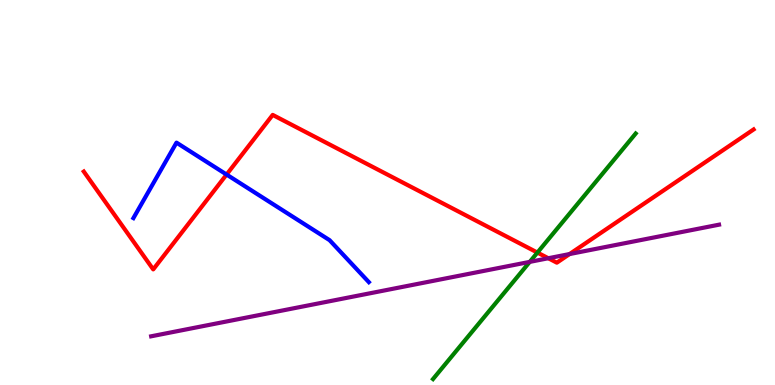[{'lines': ['blue', 'red'], 'intersections': [{'x': 2.92, 'y': 5.47}]}, {'lines': ['green', 'red'], 'intersections': [{'x': 6.93, 'y': 3.44}]}, {'lines': ['purple', 'red'], 'intersections': [{'x': 7.07, 'y': 3.29}, {'x': 7.35, 'y': 3.4}]}, {'lines': ['blue', 'green'], 'intersections': []}, {'lines': ['blue', 'purple'], 'intersections': []}, {'lines': ['green', 'purple'], 'intersections': [{'x': 6.84, 'y': 3.2}]}]